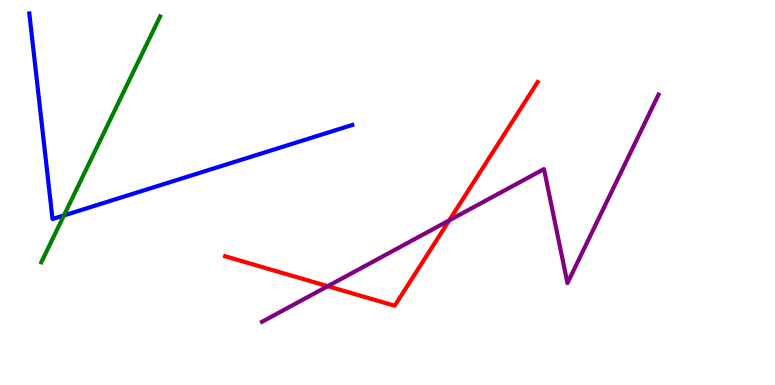[{'lines': ['blue', 'red'], 'intersections': []}, {'lines': ['green', 'red'], 'intersections': []}, {'lines': ['purple', 'red'], 'intersections': [{'x': 4.23, 'y': 2.57}, {'x': 5.8, 'y': 4.28}]}, {'lines': ['blue', 'green'], 'intersections': [{'x': 0.825, 'y': 4.4}]}, {'lines': ['blue', 'purple'], 'intersections': []}, {'lines': ['green', 'purple'], 'intersections': []}]